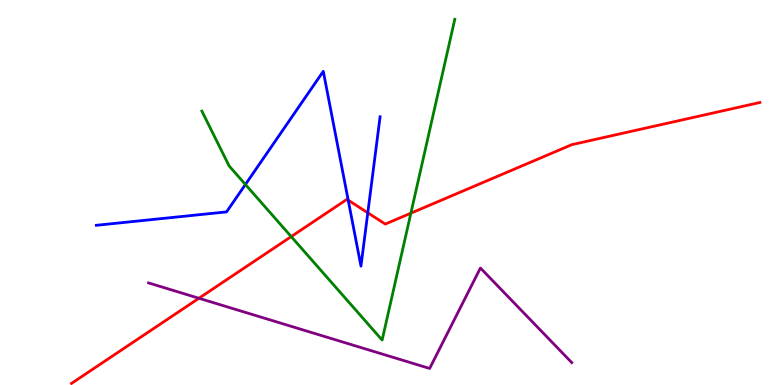[{'lines': ['blue', 'red'], 'intersections': [{'x': 4.49, 'y': 4.8}, {'x': 4.75, 'y': 4.47}]}, {'lines': ['green', 'red'], 'intersections': [{'x': 3.76, 'y': 3.85}, {'x': 5.3, 'y': 4.46}]}, {'lines': ['purple', 'red'], 'intersections': [{'x': 2.57, 'y': 2.25}]}, {'lines': ['blue', 'green'], 'intersections': [{'x': 3.17, 'y': 5.21}]}, {'lines': ['blue', 'purple'], 'intersections': []}, {'lines': ['green', 'purple'], 'intersections': []}]